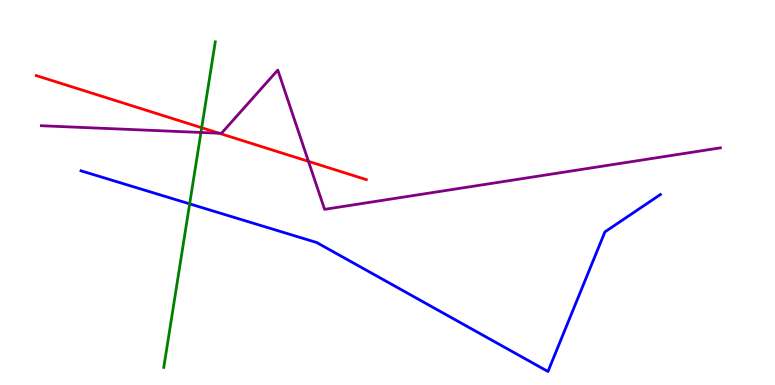[{'lines': ['blue', 'red'], 'intersections': []}, {'lines': ['green', 'red'], 'intersections': [{'x': 2.6, 'y': 6.68}]}, {'lines': ['purple', 'red'], 'intersections': [{'x': 2.83, 'y': 6.54}, {'x': 3.98, 'y': 5.81}]}, {'lines': ['blue', 'green'], 'intersections': [{'x': 2.45, 'y': 4.7}]}, {'lines': ['blue', 'purple'], 'intersections': []}, {'lines': ['green', 'purple'], 'intersections': [{'x': 2.59, 'y': 6.56}]}]